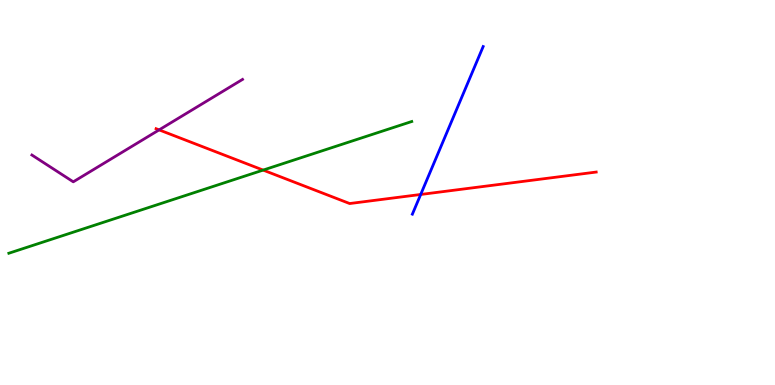[{'lines': ['blue', 'red'], 'intersections': [{'x': 5.43, 'y': 4.95}]}, {'lines': ['green', 'red'], 'intersections': [{'x': 3.4, 'y': 5.58}]}, {'lines': ['purple', 'red'], 'intersections': [{'x': 2.05, 'y': 6.63}]}, {'lines': ['blue', 'green'], 'intersections': []}, {'lines': ['blue', 'purple'], 'intersections': []}, {'lines': ['green', 'purple'], 'intersections': []}]